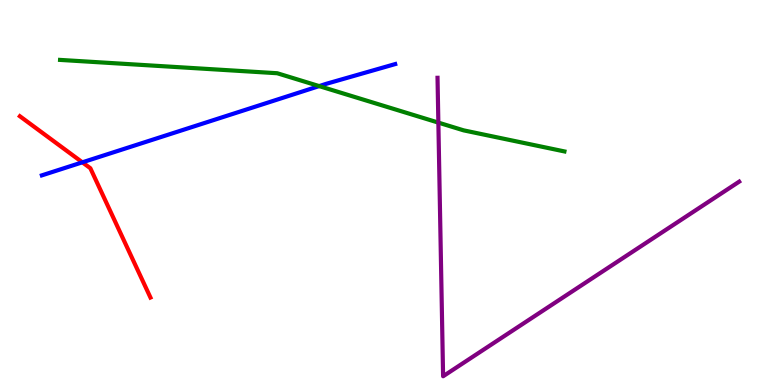[{'lines': ['blue', 'red'], 'intersections': [{'x': 1.06, 'y': 5.78}]}, {'lines': ['green', 'red'], 'intersections': []}, {'lines': ['purple', 'red'], 'intersections': []}, {'lines': ['blue', 'green'], 'intersections': [{'x': 4.12, 'y': 7.76}]}, {'lines': ['blue', 'purple'], 'intersections': []}, {'lines': ['green', 'purple'], 'intersections': [{'x': 5.66, 'y': 6.82}]}]